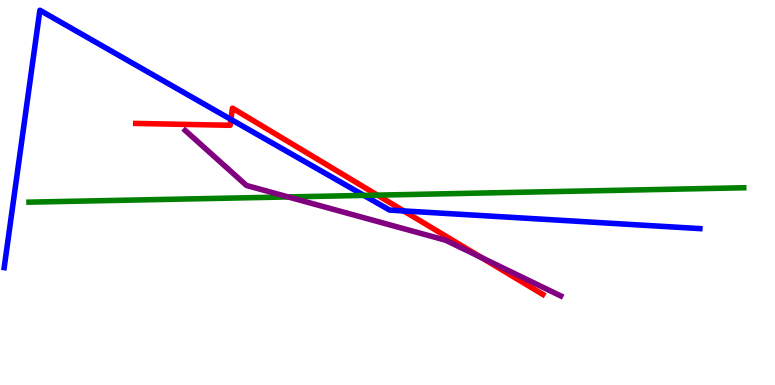[{'lines': ['blue', 'red'], 'intersections': [{'x': 2.98, 'y': 6.9}, {'x': 5.21, 'y': 4.52}]}, {'lines': ['green', 'red'], 'intersections': [{'x': 4.87, 'y': 4.93}]}, {'lines': ['purple', 'red'], 'intersections': [{'x': 6.21, 'y': 3.31}]}, {'lines': ['blue', 'green'], 'intersections': [{'x': 4.7, 'y': 4.92}]}, {'lines': ['blue', 'purple'], 'intersections': []}, {'lines': ['green', 'purple'], 'intersections': [{'x': 3.72, 'y': 4.88}]}]